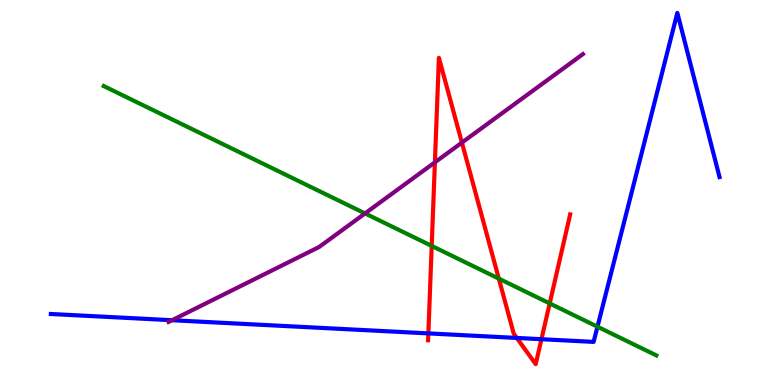[{'lines': ['blue', 'red'], 'intersections': [{'x': 5.53, 'y': 1.34}, {'x': 6.67, 'y': 1.22}, {'x': 6.99, 'y': 1.19}]}, {'lines': ['green', 'red'], 'intersections': [{'x': 5.57, 'y': 3.61}, {'x': 6.44, 'y': 2.76}, {'x': 7.09, 'y': 2.12}]}, {'lines': ['purple', 'red'], 'intersections': [{'x': 5.61, 'y': 5.78}, {'x': 5.96, 'y': 6.3}]}, {'lines': ['blue', 'green'], 'intersections': [{'x': 7.71, 'y': 1.51}]}, {'lines': ['blue', 'purple'], 'intersections': [{'x': 2.22, 'y': 1.68}]}, {'lines': ['green', 'purple'], 'intersections': [{'x': 4.71, 'y': 4.46}]}]